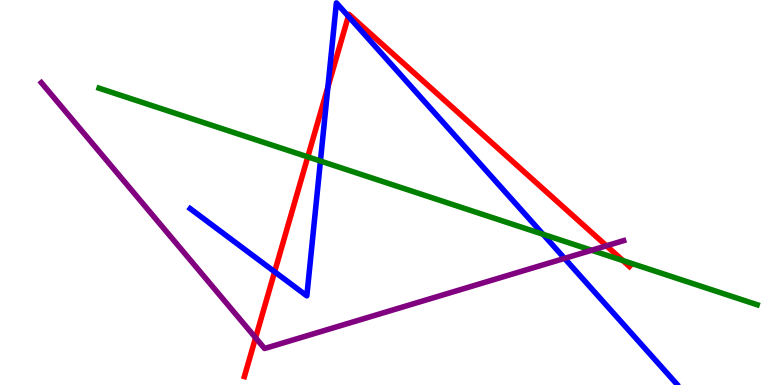[{'lines': ['blue', 'red'], 'intersections': [{'x': 3.54, 'y': 2.94}, {'x': 4.23, 'y': 7.74}, {'x': 4.49, 'y': 9.58}]}, {'lines': ['green', 'red'], 'intersections': [{'x': 3.97, 'y': 5.93}, {'x': 8.04, 'y': 3.23}]}, {'lines': ['purple', 'red'], 'intersections': [{'x': 3.3, 'y': 1.23}, {'x': 7.83, 'y': 3.62}]}, {'lines': ['blue', 'green'], 'intersections': [{'x': 4.13, 'y': 5.82}, {'x': 7.01, 'y': 3.91}]}, {'lines': ['blue', 'purple'], 'intersections': [{'x': 7.28, 'y': 3.29}]}, {'lines': ['green', 'purple'], 'intersections': [{'x': 7.63, 'y': 3.5}]}]